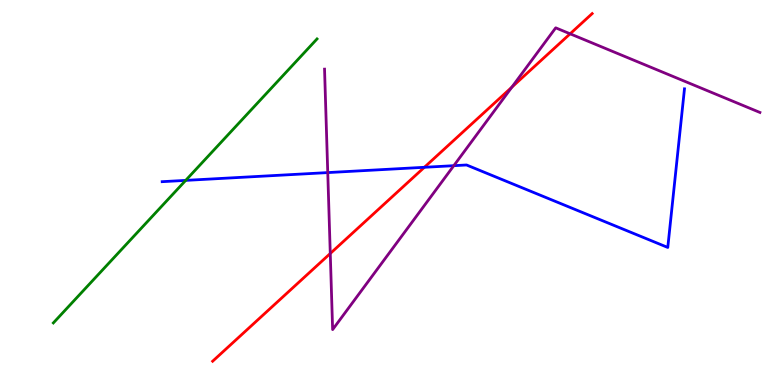[{'lines': ['blue', 'red'], 'intersections': [{'x': 5.48, 'y': 5.65}]}, {'lines': ['green', 'red'], 'intersections': []}, {'lines': ['purple', 'red'], 'intersections': [{'x': 4.26, 'y': 3.42}, {'x': 6.6, 'y': 7.74}, {'x': 7.36, 'y': 9.12}]}, {'lines': ['blue', 'green'], 'intersections': [{'x': 2.4, 'y': 5.31}]}, {'lines': ['blue', 'purple'], 'intersections': [{'x': 4.23, 'y': 5.52}, {'x': 5.86, 'y': 5.7}]}, {'lines': ['green', 'purple'], 'intersections': []}]